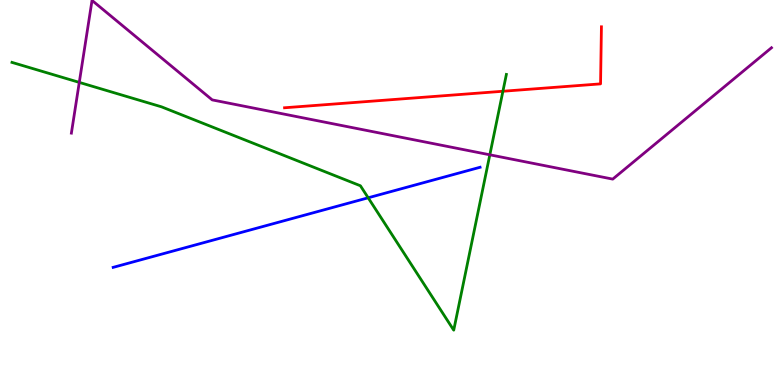[{'lines': ['blue', 'red'], 'intersections': []}, {'lines': ['green', 'red'], 'intersections': [{'x': 6.49, 'y': 7.63}]}, {'lines': ['purple', 'red'], 'intersections': []}, {'lines': ['blue', 'green'], 'intersections': [{'x': 4.75, 'y': 4.86}]}, {'lines': ['blue', 'purple'], 'intersections': []}, {'lines': ['green', 'purple'], 'intersections': [{'x': 1.02, 'y': 7.86}, {'x': 6.32, 'y': 5.98}]}]